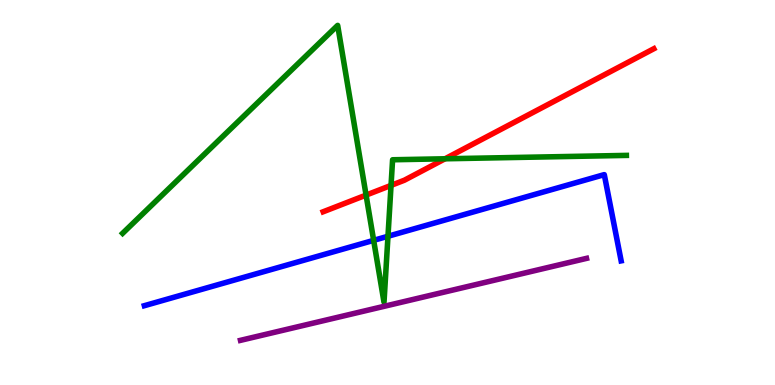[{'lines': ['blue', 'red'], 'intersections': []}, {'lines': ['green', 'red'], 'intersections': [{'x': 4.72, 'y': 4.93}, {'x': 5.05, 'y': 5.18}, {'x': 5.74, 'y': 5.88}]}, {'lines': ['purple', 'red'], 'intersections': []}, {'lines': ['blue', 'green'], 'intersections': [{'x': 4.82, 'y': 3.76}, {'x': 5.01, 'y': 3.86}]}, {'lines': ['blue', 'purple'], 'intersections': []}, {'lines': ['green', 'purple'], 'intersections': []}]